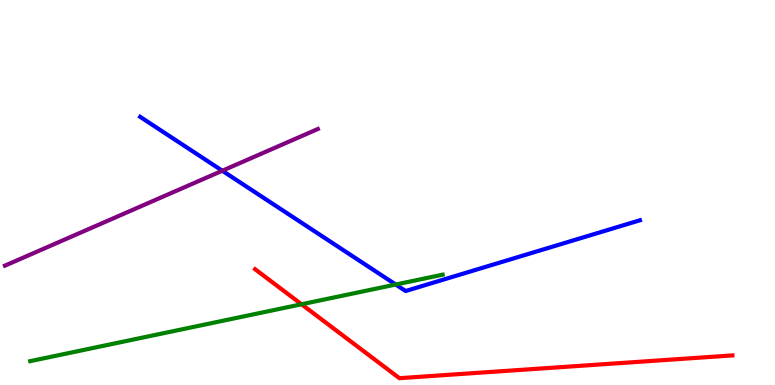[{'lines': ['blue', 'red'], 'intersections': []}, {'lines': ['green', 'red'], 'intersections': [{'x': 3.89, 'y': 2.1}]}, {'lines': ['purple', 'red'], 'intersections': []}, {'lines': ['blue', 'green'], 'intersections': [{'x': 5.11, 'y': 2.61}]}, {'lines': ['blue', 'purple'], 'intersections': [{'x': 2.87, 'y': 5.57}]}, {'lines': ['green', 'purple'], 'intersections': []}]